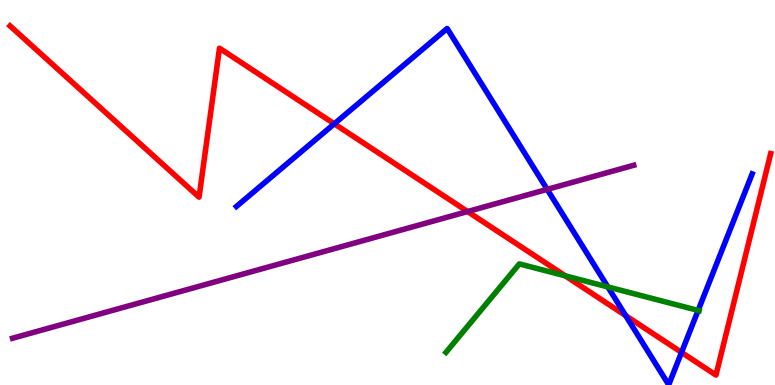[{'lines': ['blue', 'red'], 'intersections': [{'x': 4.31, 'y': 6.78}, {'x': 8.07, 'y': 1.8}, {'x': 8.79, 'y': 0.847}]}, {'lines': ['green', 'red'], 'intersections': [{'x': 7.29, 'y': 2.84}]}, {'lines': ['purple', 'red'], 'intersections': [{'x': 6.03, 'y': 4.51}]}, {'lines': ['blue', 'green'], 'intersections': [{'x': 7.84, 'y': 2.55}, {'x': 9.01, 'y': 1.94}]}, {'lines': ['blue', 'purple'], 'intersections': [{'x': 7.06, 'y': 5.08}]}, {'lines': ['green', 'purple'], 'intersections': []}]